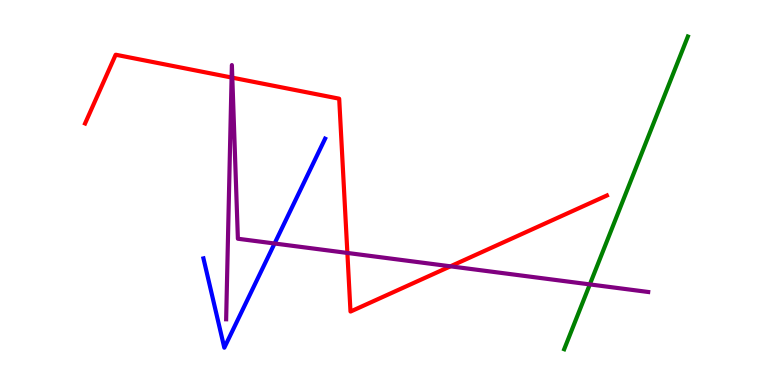[{'lines': ['blue', 'red'], 'intersections': []}, {'lines': ['green', 'red'], 'intersections': []}, {'lines': ['purple', 'red'], 'intersections': [{'x': 2.99, 'y': 7.99}, {'x': 3.0, 'y': 7.98}, {'x': 4.48, 'y': 3.43}, {'x': 5.81, 'y': 3.08}]}, {'lines': ['blue', 'green'], 'intersections': []}, {'lines': ['blue', 'purple'], 'intersections': [{'x': 3.54, 'y': 3.68}]}, {'lines': ['green', 'purple'], 'intersections': [{'x': 7.61, 'y': 2.61}]}]